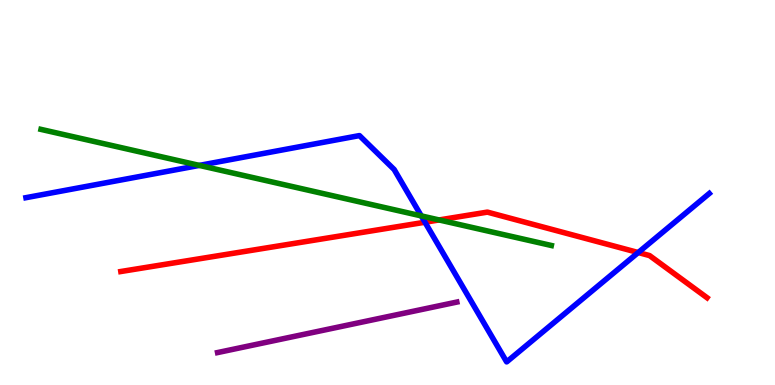[{'lines': ['blue', 'red'], 'intersections': [{'x': 5.48, 'y': 4.23}, {'x': 8.24, 'y': 3.44}]}, {'lines': ['green', 'red'], 'intersections': [{'x': 5.67, 'y': 4.29}]}, {'lines': ['purple', 'red'], 'intersections': []}, {'lines': ['blue', 'green'], 'intersections': [{'x': 2.57, 'y': 5.7}, {'x': 5.44, 'y': 4.39}]}, {'lines': ['blue', 'purple'], 'intersections': []}, {'lines': ['green', 'purple'], 'intersections': []}]